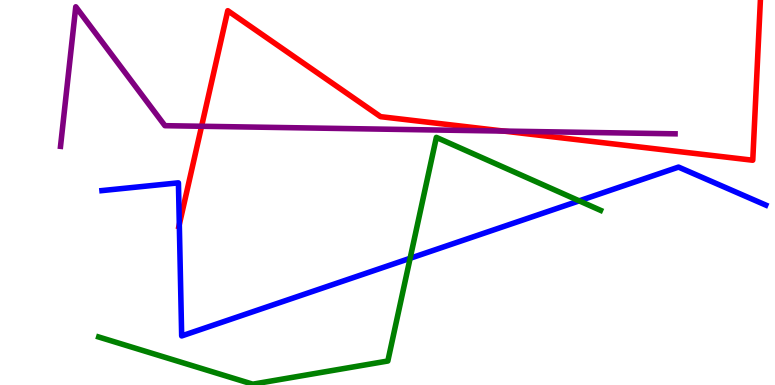[{'lines': ['blue', 'red'], 'intersections': [{'x': 2.31, 'y': 4.17}]}, {'lines': ['green', 'red'], 'intersections': []}, {'lines': ['purple', 'red'], 'intersections': [{'x': 2.6, 'y': 6.72}, {'x': 6.5, 'y': 6.6}]}, {'lines': ['blue', 'green'], 'intersections': [{'x': 5.29, 'y': 3.29}, {'x': 7.47, 'y': 4.78}]}, {'lines': ['blue', 'purple'], 'intersections': []}, {'lines': ['green', 'purple'], 'intersections': []}]